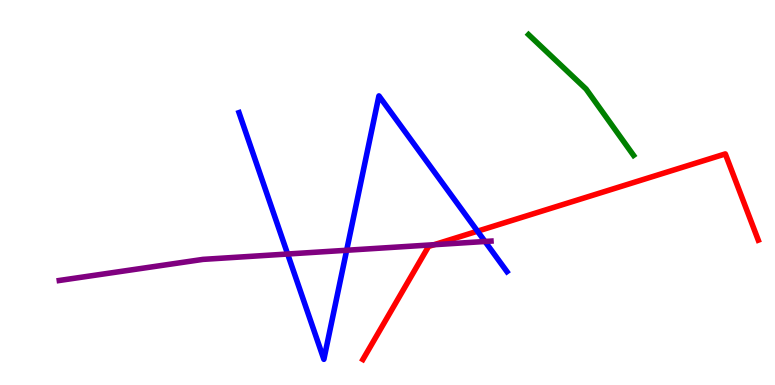[{'lines': ['blue', 'red'], 'intersections': [{'x': 6.16, 'y': 4.0}]}, {'lines': ['green', 'red'], 'intersections': []}, {'lines': ['purple', 'red'], 'intersections': [{'x': 5.6, 'y': 3.64}]}, {'lines': ['blue', 'green'], 'intersections': []}, {'lines': ['blue', 'purple'], 'intersections': [{'x': 3.71, 'y': 3.4}, {'x': 4.47, 'y': 3.5}, {'x': 6.26, 'y': 3.73}]}, {'lines': ['green', 'purple'], 'intersections': []}]